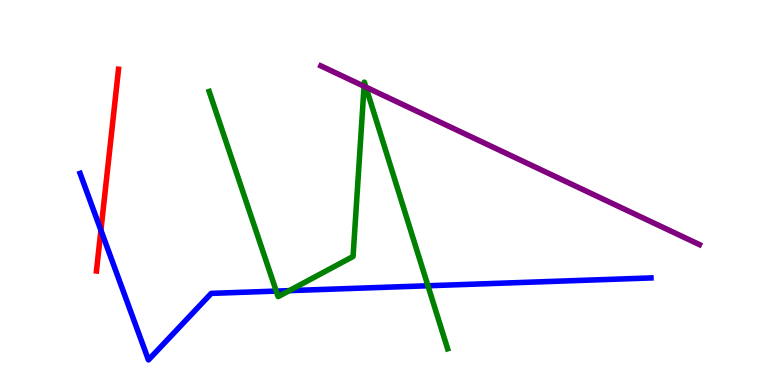[{'lines': ['blue', 'red'], 'intersections': [{'x': 1.3, 'y': 4.02}]}, {'lines': ['green', 'red'], 'intersections': []}, {'lines': ['purple', 'red'], 'intersections': []}, {'lines': ['blue', 'green'], 'intersections': [{'x': 3.56, 'y': 2.44}, {'x': 3.73, 'y': 2.45}, {'x': 5.52, 'y': 2.58}]}, {'lines': ['blue', 'purple'], 'intersections': []}, {'lines': ['green', 'purple'], 'intersections': [{'x': 4.7, 'y': 7.76}, {'x': 4.72, 'y': 7.74}]}]